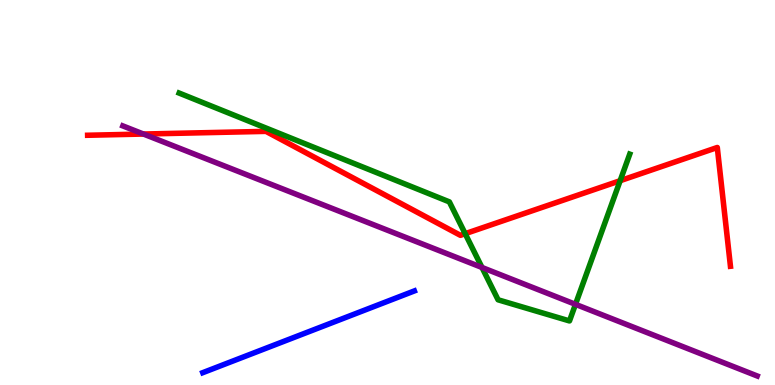[{'lines': ['blue', 'red'], 'intersections': []}, {'lines': ['green', 'red'], 'intersections': [{'x': 6.0, 'y': 3.93}, {'x': 8.0, 'y': 5.31}]}, {'lines': ['purple', 'red'], 'intersections': [{'x': 1.85, 'y': 6.52}]}, {'lines': ['blue', 'green'], 'intersections': []}, {'lines': ['blue', 'purple'], 'intersections': []}, {'lines': ['green', 'purple'], 'intersections': [{'x': 6.22, 'y': 3.05}, {'x': 7.43, 'y': 2.1}]}]